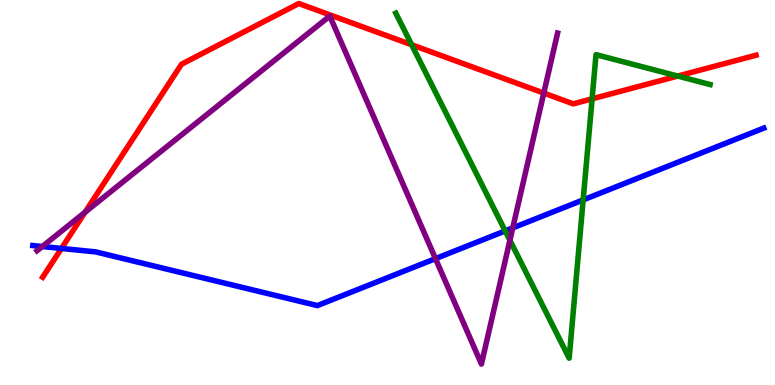[{'lines': ['blue', 'red'], 'intersections': [{'x': 0.793, 'y': 3.55}]}, {'lines': ['green', 'red'], 'intersections': [{'x': 5.31, 'y': 8.84}, {'x': 7.64, 'y': 7.43}, {'x': 8.74, 'y': 8.02}]}, {'lines': ['purple', 'red'], 'intersections': [{'x': 1.1, 'y': 4.49}, {'x': 7.02, 'y': 7.58}]}, {'lines': ['blue', 'green'], 'intersections': [{'x': 6.52, 'y': 4.0}, {'x': 7.52, 'y': 4.81}]}, {'lines': ['blue', 'purple'], 'intersections': [{'x': 0.546, 'y': 3.6}, {'x': 5.62, 'y': 3.28}, {'x': 6.62, 'y': 4.08}]}, {'lines': ['green', 'purple'], 'intersections': [{'x': 6.58, 'y': 3.76}]}]